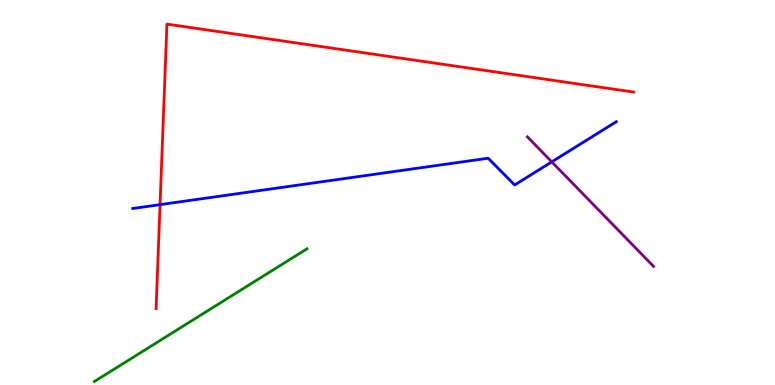[{'lines': ['blue', 'red'], 'intersections': [{'x': 2.07, 'y': 4.68}]}, {'lines': ['green', 'red'], 'intersections': []}, {'lines': ['purple', 'red'], 'intersections': []}, {'lines': ['blue', 'green'], 'intersections': []}, {'lines': ['blue', 'purple'], 'intersections': [{'x': 7.12, 'y': 5.8}]}, {'lines': ['green', 'purple'], 'intersections': []}]